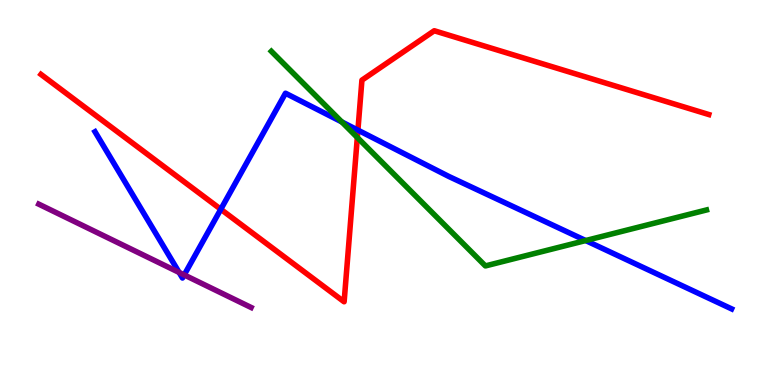[{'lines': ['blue', 'red'], 'intersections': [{'x': 2.85, 'y': 4.56}, {'x': 4.62, 'y': 6.62}]}, {'lines': ['green', 'red'], 'intersections': [{'x': 4.61, 'y': 6.43}]}, {'lines': ['purple', 'red'], 'intersections': []}, {'lines': ['blue', 'green'], 'intersections': [{'x': 4.41, 'y': 6.83}, {'x': 7.56, 'y': 3.75}]}, {'lines': ['blue', 'purple'], 'intersections': [{'x': 2.31, 'y': 2.92}, {'x': 2.38, 'y': 2.86}]}, {'lines': ['green', 'purple'], 'intersections': []}]